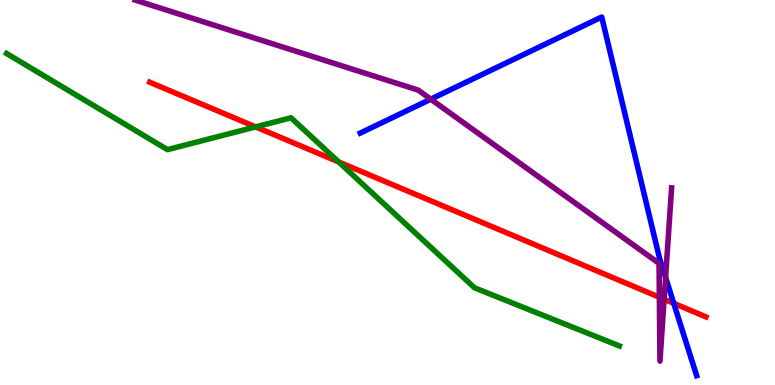[{'lines': ['blue', 'red'], 'intersections': [{'x': 8.69, 'y': 2.12}]}, {'lines': ['green', 'red'], 'intersections': [{'x': 3.3, 'y': 6.7}, {'x': 4.37, 'y': 5.79}]}, {'lines': ['purple', 'red'], 'intersections': [{'x': 8.51, 'y': 2.28}, {'x': 8.57, 'y': 2.23}]}, {'lines': ['blue', 'green'], 'intersections': []}, {'lines': ['blue', 'purple'], 'intersections': [{'x': 5.56, 'y': 7.42}, {'x': 8.59, 'y': 2.79}]}, {'lines': ['green', 'purple'], 'intersections': []}]